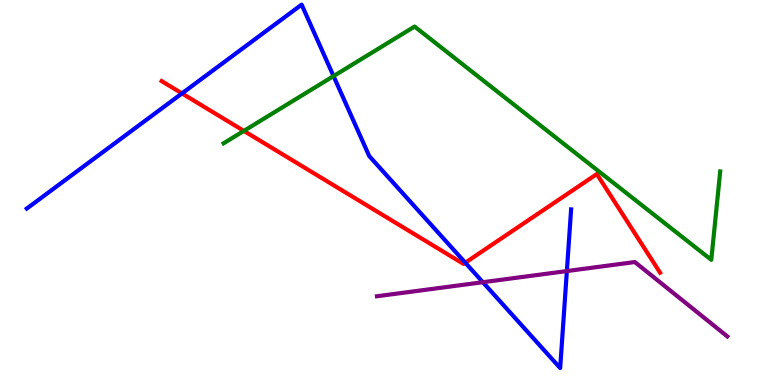[{'lines': ['blue', 'red'], 'intersections': [{'x': 2.35, 'y': 7.57}, {'x': 6.0, 'y': 3.18}]}, {'lines': ['green', 'red'], 'intersections': [{'x': 3.15, 'y': 6.6}]}, {'lines': ['purple', 'red'], 'intersections': []}, {'lines': ['blue', 'green'], 'intersections': [{'x': 4.3, 'y': 8.02}]}, {'lines': ['blue', 'purple'], 'intersections': [{'x': 6.23, 'y': 2.67}, {'x': 7.31, 'y': 2.96}]}, {'lines': ['green', 'purple'], 'intersections': []}]